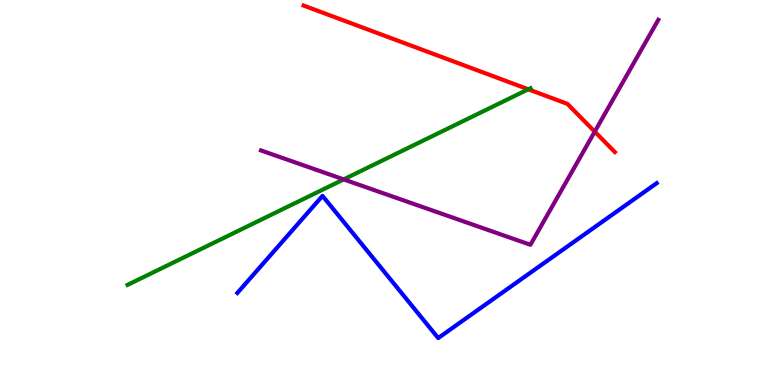[{'lines': ['blue', 'red'], 'intersections': []}, {'lines': ['green', 'red'], 'intersections': [{'x': 6.82, 'y': 7.68}]}, {'lines': ['purple', 'red'], 'intersections': [{'x': 7.67, 'y': 6.58}]}, {'lines': ['blue', 'green'], 'intersections': []}, {'lines': ['blue', 'purple'], 'intersections': []}, {'lines': ['green', 'purple'], 'intersections': [{'x': 4.43, 'y': 5.34}]}]